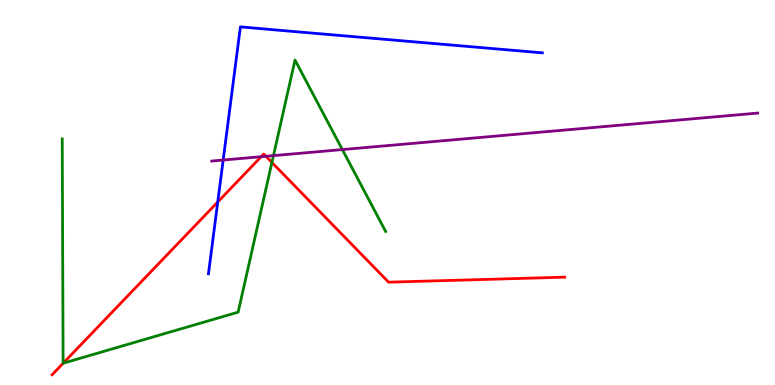[{'lines': ['blue', 'red'], 'intersections': [{'x': 2.81, 'y': 4.75}]}, {'lines': ['green', 'red'], 'intersections': [{'x': 0.815, 'y': 0.566}, {'x': 3.51, 'y': 5.78}]}, {'lines': ['purple', 'red'], 'intersections': [{'x': 3.37, 'y': 5.93}, {'x': 3.43, 'y': 5.94}]}, {'lines': ['blue', 'green'], 'intersections': []}, {'lines': ['blue', 'purple'], 'intersections': [{'x': 2.88, 'y': 5.84}]}, {'lines': ['green', 'purple'], 'intersections': [{'x': 3.53, 'y': 5.96}, {'x': 4.42, 'y': 6.11}]}]